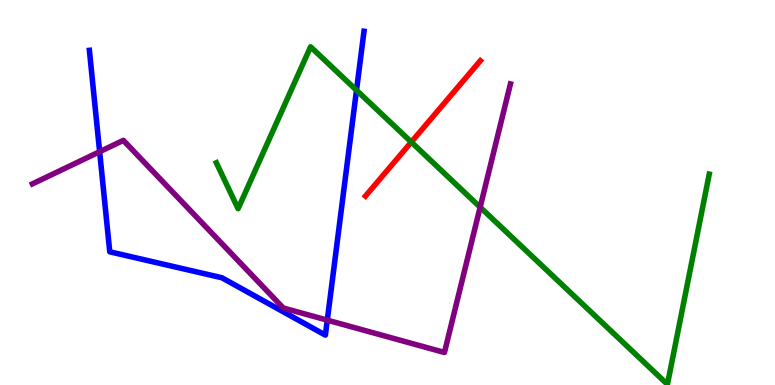[{'lines': ['blue', 'red'], 'intersections': []}, {'lines': ['green', 'red'], 'intersections': [{'x': 5.31, 'y': 6.31}]}, {'lines': ['purple', 'red'], 'intersections': []}, {'lines': ['blue', 'green'], 'intersections': [{'x': 4.6, 'y': 7.66}]}, {'lines': ['blue', 'purple'], 'intersections': [{'x': 1.29, 'y': 6.06}, {'x': 4.22, 'y': 1.68}]}, {'lines': ['green', 'purple'], 'intersections': [{'x': 6.2, 'y': 4.62}]}]